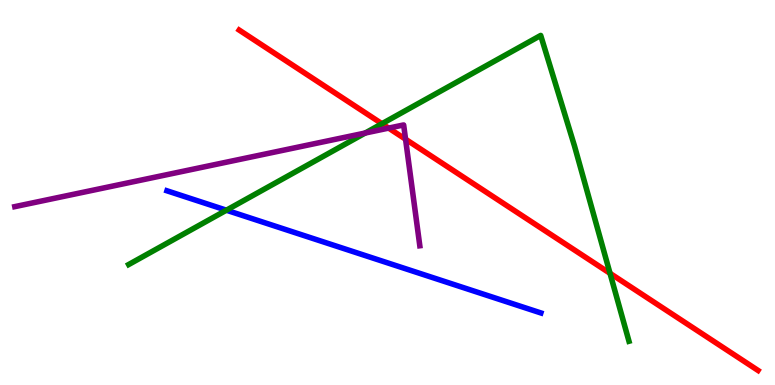[{'lines': ['blue', 'red'], 'intersections': []}, {'lines': ['green', 'red'], 'intersections': [{'x': 4.93, 'y': 6.79}, {'x': 7.87, 'y': 2.9}]}, {'lines': ['purple', 'red'], 'intersections': [{'x': 5.01, 'y': 6.67}, {'x': 5.23, 'y': 6.38}]}, {'lines': ['blue', 'green'], 'intersections': [{'x': 2.92, 'y': 4.54}]}, {'lines': ['blue', 'purple'], 'intersections': []}, {'lines': ['green', 'purple'], 'intersections': [{'x': 4.71, 'y': 6.54}]}]